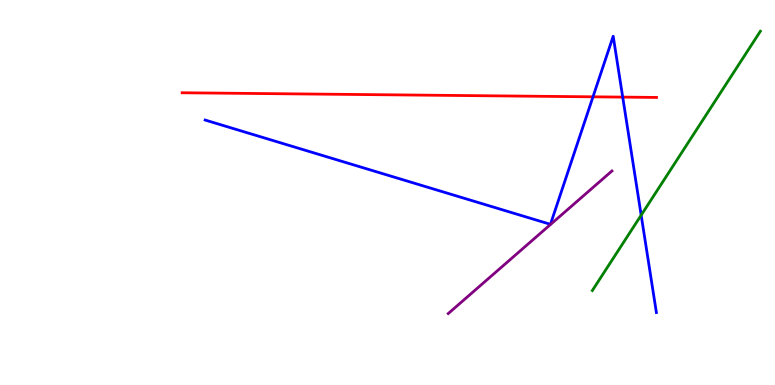[{'lines': ['blue', 'red'], 'intersections': [{'x': 7.65, 'y': 7.49}, {'x': 8.04, 'y': 7.48}]}, {'lines': ['green', 'red'], 'intersections': []}, {'lines': ['purple', 'red'], 'intersections': []}, {'lines': ['blue', 'green'], 'intersections': [{'x': 8.27, 'y': 4.41}]}, {'lines': ['blue', 'purple'], 'intersections': []}, {'lines': ['green', 'purple'], 'intersections': []}]